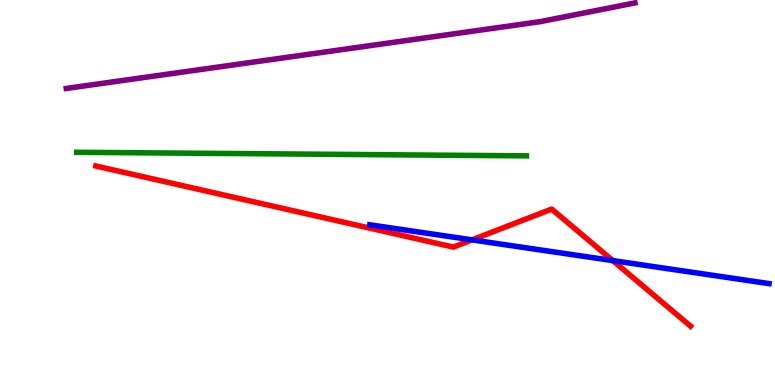[{'lines': ['blue', 'red'], 'intersections': [{'x': 6.09, 'y': 3.77}, {'x': 7.91, 'y': 3.23}]}, {'lines': ['green', 'red'], 'intersections': []}, {'lines': ['purple', 'red'], 'intersections': []}, {'lines': ['blue', 'green'], 'intersections': []}, {'lines': ['blue', 'purple'], 'intersections': []}, {'lines': ['green', 'purple'], 'intersections': []}]